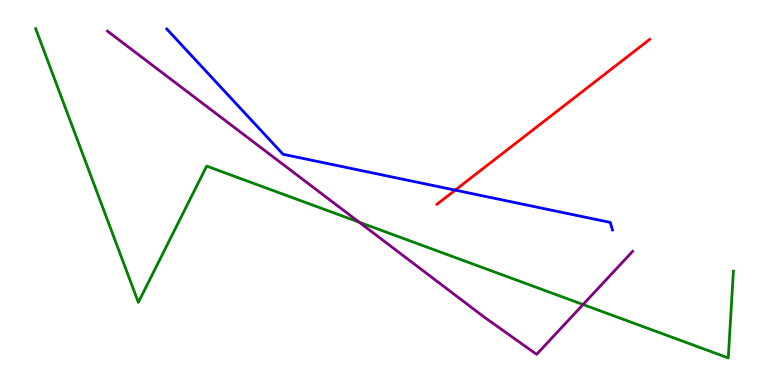[{'lines': ['blue', 'red'], 'intersections': [{'x': 5.87, 'y': 5.06}]}, {'lines': ['green', 'red'], 'intersections': []}, {'lines': ['purple', 'red'], 'intersections': []}, {'lines': ['blue', 'green'], 'intersections': []}, {'lines': ['blue', 'purple'], 'intersections': []}, {'lines': ['green', 'purple'], 'intersections': [{'x': 4.63, 'y': 4.23}, {'x': 7.52, 'y': 2.09}]}]